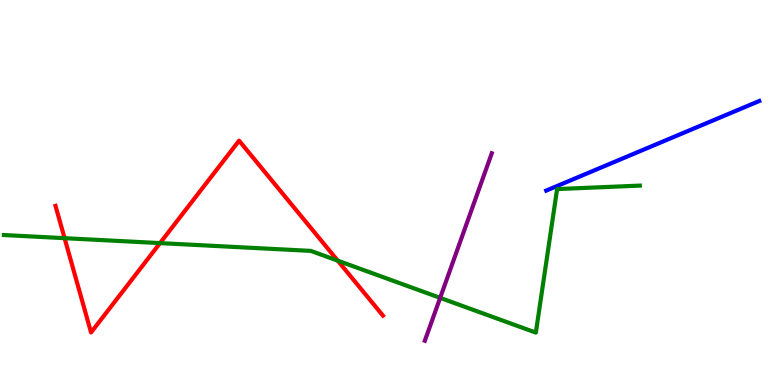[{'lines': ['blue', 'red'], 'intersections': []}, {'lines': ['green', 'red'], 'intersections': [{'x': 0.833, 'y': 3.81}, {'x': 2.06, 'y': 3.69}, {'x': 4.36, 'y': 3.23}]}, {'lines': ['purple', 'red'], 'intersections': []}, {'lines': ['blue', 'green'], 'intersections': []}, {'lines': ['blue', 'purple'], 'intersections': []}, {'lines': ['green', 'purple'], 'intersections': [{'x': 5.68, 'y': 2.26}]}]